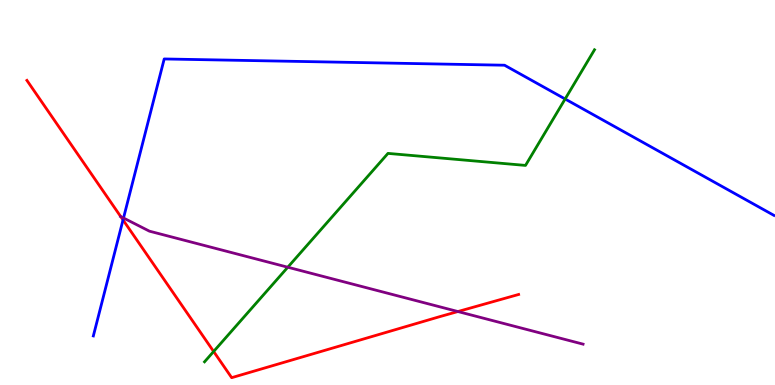[{'lines': ['blue', 'red'], 'intersections': [{'x': 1.59, 'y': 4.29}]}, {'lines': ['green', 'red'], 'intersections': [{'x': 2.76, 'y': 0.87}]}, {'lines': ['purple', 'red'], 'intersections': [{'x': 1.56, 'y': 4.37}, {'x': 5.91, 'y': 1.91}]}, {'lines': ['blue', 'green'], 'intersections': [{'x': 7.29, 'y': 7.43}]}, {'lines': ['blue', 'purple'], 'intersections': [{'x': 1.59, 'y': 4.34}]}, {'lines': ['green', 'purple'], 'intersections': [{'x': 3.71, 'y': 3.06}]}]